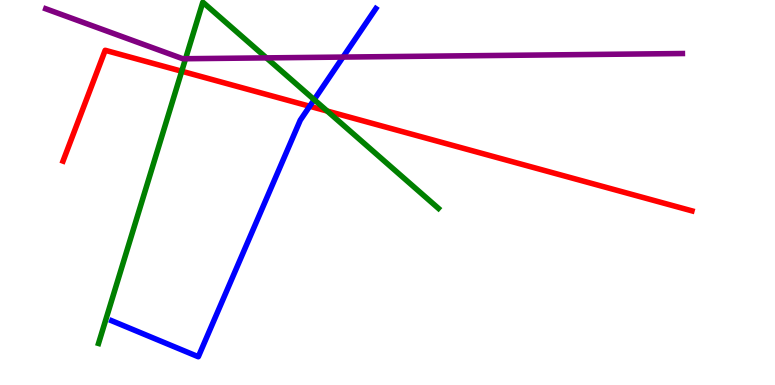[{'lines': ['blue', 'red'], 'intersections': [{'x': 4.0, 'y': 7.24}]}, {'lines': ['green', 'red'], 'intersections': [{'x': 2.34, 'y': 8.15}, {'x': 4.22, 'y': 7.12}]}, {'lines': ['purple', 'red'], 'intersections': []}, {'lines': ['blue', 'green'], 'intersections': [{'x': 4.05, 'y': 7.41}]}, {'lines': ['blue', 'purple'], 'intersections': [{'x': 4.43, 'y': 8.52}]}, {'lines': ['green', 'purple'], 'intersections': [{'x': 2.39, 'y': 8.47}, {'x': 3.44, 'y': 8.5}]}]